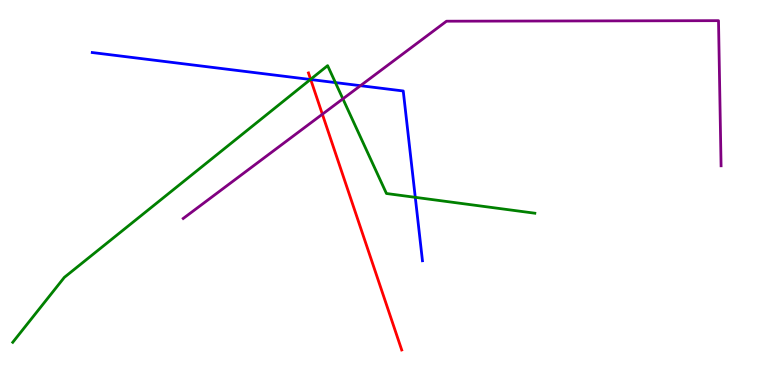[{'lines': ['blue', 'red'], 'intersections': [{'x': 4.01, 'y': 7.93}]}, {'lines': ['green', 'red'], 'intersections': [{'x': 4.01, 'y': 7.94}]}, {'lines': ['purple', 'red'], 'intersections': [{'x': 4.16, 'y': 7.03}]}, {'lines': ['blue', 'green'], 'intersections': [{'x': 4.01, 'y': 7.94}, {'x': 4.33, 'y': 7.85}, {'x': 5.36, 'y': 4.87}]}, {'lines': ['blue', 'purple'], 'intersections': [{'x': 4.65, 'y': 7.77}]}, {'lines': ['green', 'purple'], 'intersections': [{'x': 4.42, 'y': 7.43}]}]